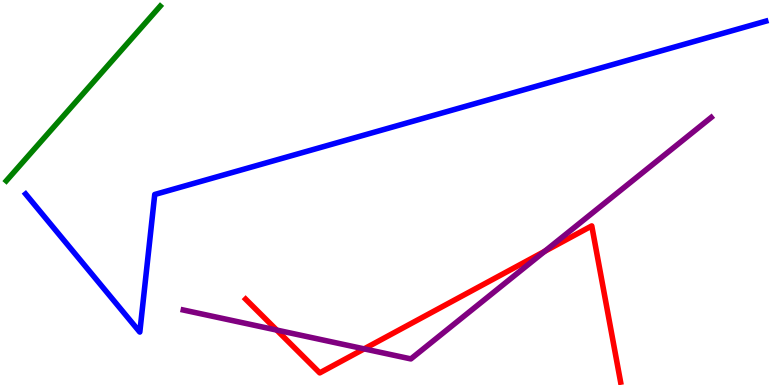[{'lines': ['blue', 'red'], 'intersections': []}, {'lines': ['green', 'red'], 'intersections': []}, {'lines': ['purple', 'red'], 'intersections': [{'x': 3.57, 'y': 1.43}, {'x': 4.7, 'y': 0.938}, {'x': 7.03, 'y': 3.47}]}, {'lines': ['blue', 'green'], 'intersections': []}, {'lines': ['blue', 'purple'], 'intersections': []}, {'lines': ['green', 'purple'], 'intersections': []}]